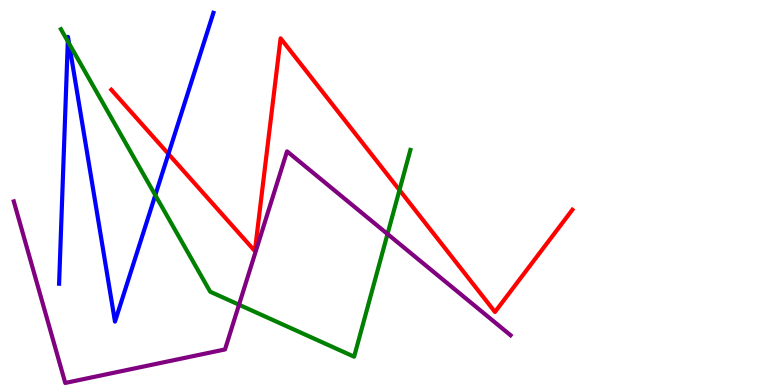[{'lines': ['blue', 'red'], 'intersections': [{'x': 2.17, 'y': 6.0}]}, {'lines': ['green', 'red'], 'intersections': [{'x': 5.15, 'y': 5.06}]}, {'lines': ['purple', 'red'], 'intersections': []}, {'lines': ['blue', 'green'], 'intersections': [{'x': 0.875, 'y': 8.93}, {'x': 0.891, 'y': 8.87}, {'x': 2.0, 'y': 4.93}]}, {'lines': ['blue', 'purple'], 'intersections': []}, {'lines': ['green', 'purple'], 'intersections': [{'x': 3.08, 'y': 2.09}, {'x': 5.0, 'y': 3.92}]}]